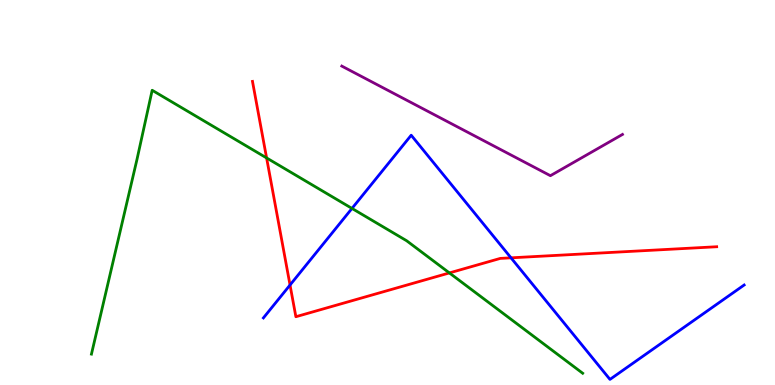[{'lines': ['blue', 'red'], 'intersections': [{'x': 3.74, 'y': 2.6}, {'x': 6.59, 'y': 3.3}]}, {'lines': ['green', 'red'], 'intersections': [{'x': 3.44, 'y': 5.9}, {'x': 5.8, 'y': 2.91}]}, {'lines': ['purple', 'red'], 'intersections': []}, {'lines': ['blue', 'green'], 'intersections': [{'x': 4.54, 'y': 4.59}]}, {'lines': ['blue', 'purple'], 'intersections': []}, {'lines': ['green', 'purple'], 'intersections': []}]